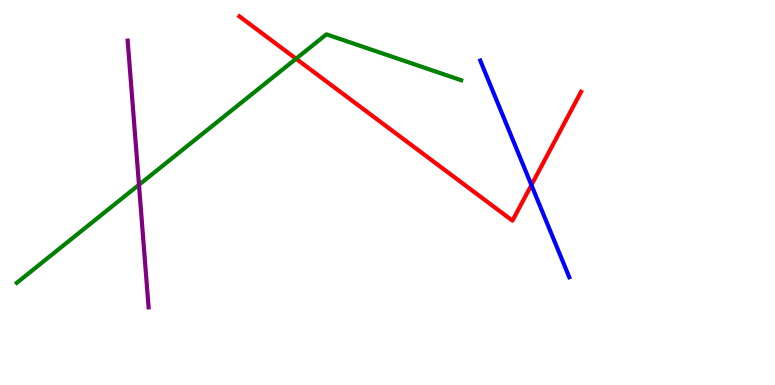[{'lines': ['blue', 'red'], 'intersections': [{'x': 6.86, 'y': 5.19}]}, {'lines': ['green', 'red'], 'intersections': [{'x': 3.82, 'y': 8.47}]}, {'lines': ['purple', 'red'], 'intersections': []}, {'lines': ['blue', 'green'], 'intersections': []}, {'lines': ['blue', 'purple'], 'intersections': []}, {'lines': ['green', 'purple'], 'intersections': [{'x': 1.79, 'y': 5.2}]}]